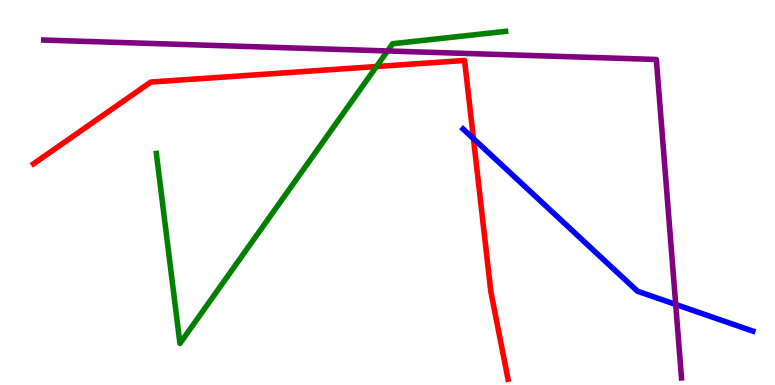[{'lines': ['blue', 'red'], 'intersections': [{'x': 6.11, 'y': 6.4}]}, {'lines': ['green', 'red'], 'intersections': [{'x': 4.86, 'y': 8.27}]}, {'lines': ['purple', 'red'], 'intersections': []}, {'lines': ['blue', 'green'], 'intersections': []}, {'lines': ['blue', 'purple'], 'intersections': [{'x': 8.72, 'y': 2.09}]}, {'lines': ['green', 'purple'], 'intersections': [{'x': 5.0, 'y': 8.68}]}]